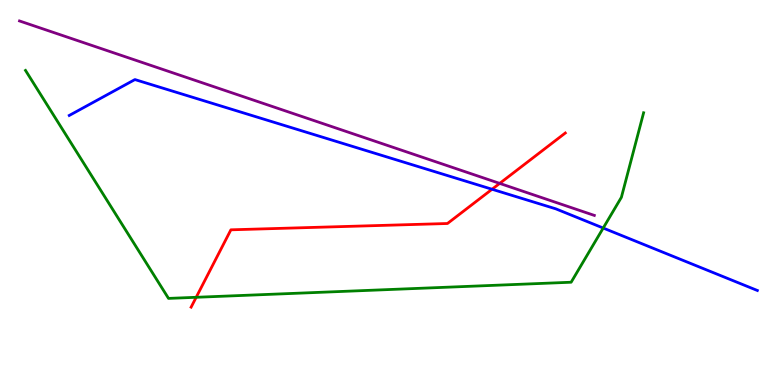[{'lines': ['blue', 'red'], 'intersections': [{'x': 6.35, 'y': 5.08}]}, {'lines': ['green', 'red'], 'intersections': [{'x': 2.53, 'y': 2.28}]}, {'lines': ['purple', 'red'], 'intersections': [{'x': 6.45, 'y': 5.24}]}, {'lines': ['blue', 'green'], 'intersections': [{'x': 7.78, 'y': 4.08}]}, {'lines': ['blue', 'purple'], 'intersections': []}, {'lines': ['green', 'purple'], 'intersections': []}]